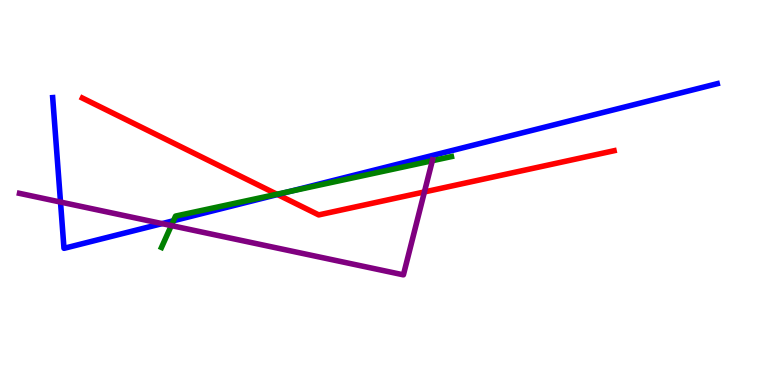[{'lines': ['blue', 'red'], 'intersections': [{'x': 3.58, 'y': 4.95}]}, {'lines': ['green', 'red'], 'intersections': [{'x': 3.57, 'y': 4.96}]}, {'lines': ['purple', 'red'], 'intersections': [{'x': 5.48, 'y': 5.01}]}, {'lines': ['blue', 'green'], 'intersections': [{'x': 2.24, 'y': 4.27}, {'x': 3.73, 'y': 5.02}]}, {'lines': ['blue', 'purple'], 'intersections': [{'x': 0.781, 'y': 4.75}, {'x': 2.09, 'y': 4.19}]}, {'lines': ['green', 'purple'], 'intersections': [{'x': 2.21, 'y': 4.14}, {'x': 5.58, 'y': 5.83}]}]